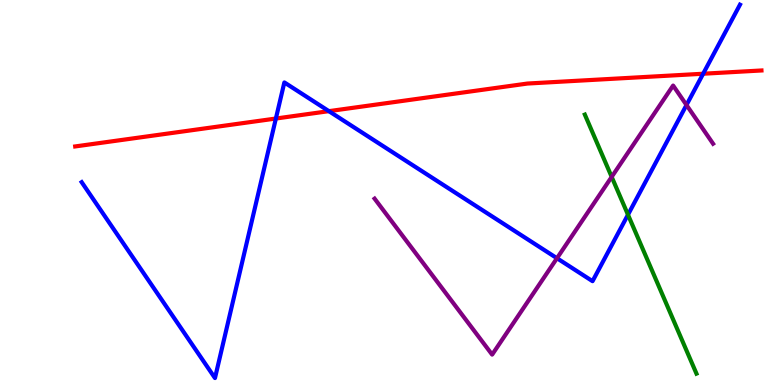[{'lines': ['blue', 'red'], 'intersections': [{'x': 3.56, 'y': 6.92}, {'x': 4.24, 'y': 7.11}, {'x': 9.07, 'y': 8.08}]}, {'lines': ['green', 'red'], 'intersections': []}, {'lines': ['purple', 'red'], 'intersections': []}, {'lines': ['blue', 'green'], 'intersections': [{'x': 8.1, 'y': 4.42}]}, {'lines': ['blue', 'purple'], 'intersections': [{'x': 7.19, 'y': 3.29}, {'x': 8.86, 'y': 7.27}]}, {'lines': ['green', 'purple'], 'intersections': [{'x': 7.89, 'y': 5.41}]}]